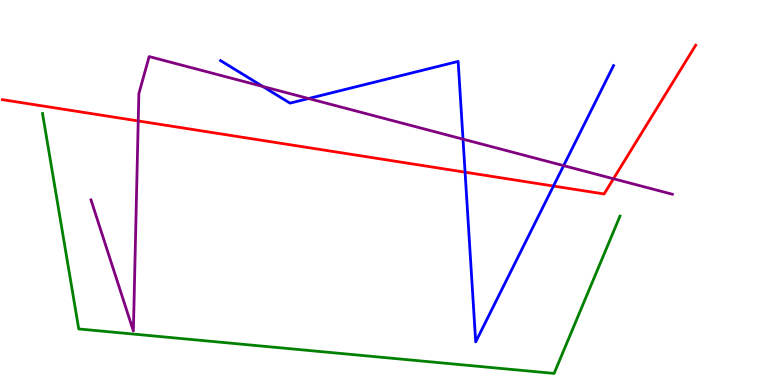[{'lines': ['blue', 'red'], 'intersections': [{'x': 6.0, 'y': 5.53}, {'x': 7.14, 'y': 5.17}]}, {'lines': ['green', 'red'], 'intersections': []}, {'lines': ['purple', 'red'], 'intersections': [{'x': 1.78, 'y': 6.86}, {'x': 7.92, 'y': 5.36}]}, {'lines': ['blue', 'green'], 'intersections': []}, {'lines': ['blue', 'purple'], 'intersections': [{'x': 3.39, 'y': 7.75}, {'x': 3.98, 'y': 7.44}, {'x': 5.97, 'y': 6.39}, {'x': 7.27, 'y': 5.7}]}, {'lines': ['green', 'purple'], 'intersections': []}]